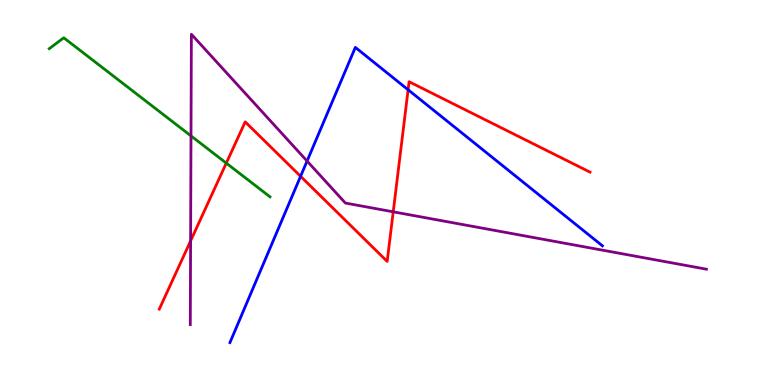[{'lines': ['blue', 'red'], 'intersections': [{'x': 3.88, 'y': 5.42}, {'x': 5.27, 'y': 7.67}]}, {'lines': ['green', 'red'], 'intersections': [{'x': 2.92, 'y': 5.76}]}, {'lines': ['purple', 'red'], 'intersections': [{'x': 2.46, 'y': 3.74}, {'x': 5.07, 'y': 4.5}]}, {'lines': ['blue', 'green'], 'intersections': []}, {'lines': ['blue', 'purple'], 'intersections': [{'x': 3.96, 'y': 5.82}]}, {'lines': ['green', 'purple'], 'intersections': [{'x': 2.46, 'y': 6.47}]}]